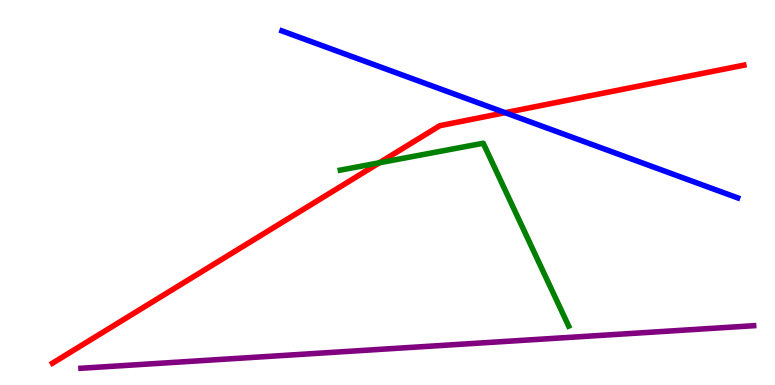[{'lines': ['blue', 'red'], 'intersections': [{'x': 6.52, 'y': 7.07}]}, {'lines': ['green', 'red'], 'intersections': [{'x': 4.89, 'y': 5.77}]}, {'lines': ['purple', 'red'], 'intersections': []}, {'lines': ['blue', 'green'], 'intersections': []}, {'lines': ['blue', 'purple'], 'intersections': []}, {'lines': ['green', 'purple'], 'intersections': []}]